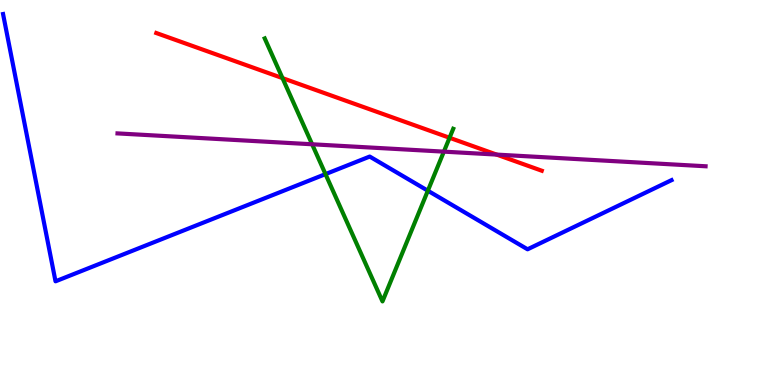[{'lines': ['blue', 'red'], 'intersections': []}, {'lines': ['green', 'red'], 'intersections': [{'x': 3.65, 'y': 7.97}, {'x': 5.8, 'y': 6.42}]}, {'lines': ['purple', 'red'], 'intersections': [{'x': 6.41, 'y': 5.98}]}, {'lines': ['blue', 'green'], 'intersections': [{'x': 4.2, 'y': 5.48}, {'x': 5.52, 'y': 5.05}]}, {'lines': ['blue', 'purple'], 'intersections': []}, {'lines': ['green', 'purple'], 'intersections': [{'x': 4.03, 'y': 6.25}, {'x': 5.73, 'y': 6.06}]}]